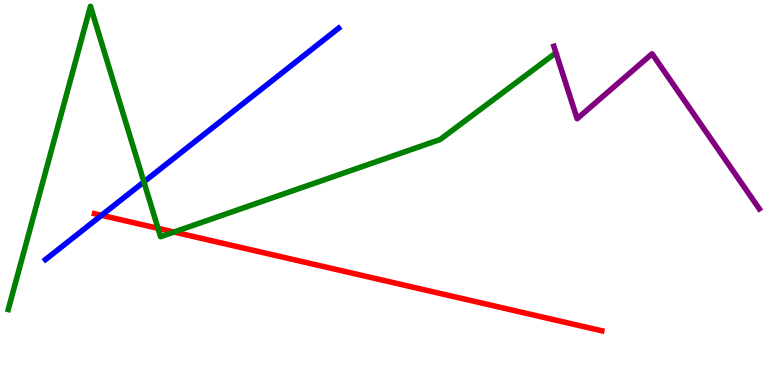[{'lines': ['blue', 'red'], 'intersections': [{'x': 1.31, 'y': 4.41}]}, {'lines': ['green', 'red'], 'intersections': [{'x': 2.04, 'y': 4.07}, {'x': 2.25, 'y': 3.97}]}, {'lines': ['purple', 'red'], 'intersections': []}, {'lines': ['blue', 'green'], 'intersections': [{'x': 1.86, 'y': 5.28}]}, {'lines': ['blue', 'purple'], 'intersections': []}, {'lines': ['green', 'purple'], 'intersections': []}]